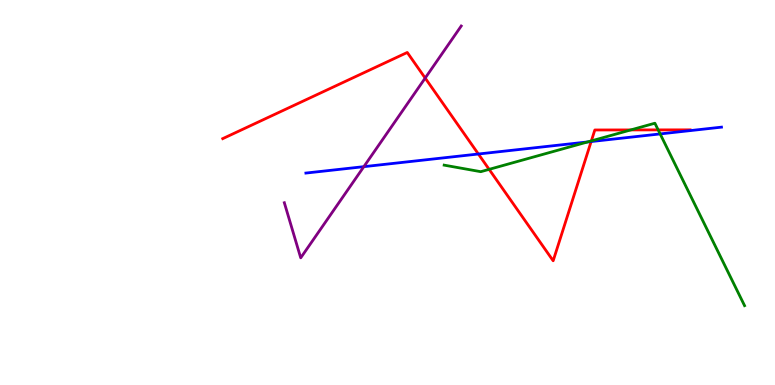[{'lines': ['blue', 'red'], 'intersections': [{'x': 6.17, 'y': 6.0}, {'x': 7.63, 'y': 6.32}]}, {'lines': ['green', 'red'], 'intersections': [{'x': 6.31, 'y': 5.6}, {'x': 7.63, 'y': 6.34}, {'x': 8.14, 'y': 6.63}, {'x': 8.49, 'y': 6.63}]}, {'lines': ['purple', 'red'], 'intersections': [{'x': 5.49, 'y': 7.97}]}, {'lines': ['blue', 'green'], 'intersections': [{'x': 7.58, 'y': 6.31}, {'x': 8.52, 'y': 6.52}]}, {'lines': ['blue', 'purple'], 'intersections': [{'x': 4.69, 'y': 5.67}]}, {'lines': ['green', 'purple'], 'intersections': []}]